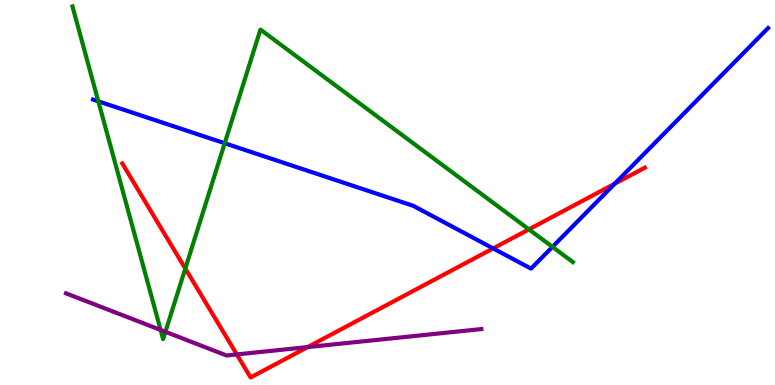[{'lines': ['blue', 'red'], 'intersections': [{'x': 6.36, 'y': 3.55}, {'x': 7.93, 'y': 5.23}]}, {'lines': ['green', 'red'], 'intersections': [{'x': 2.39, 'y': 3.02}, {'x': 6.82, 'y': 4.04}]}, {'lines': ['purple', 'red'], 'intersections': [{'x': 3.06, 'y': 0.794}, {'x': 3.97, 'y': 0.985}]}, {'lines': ['blue', 'green'], 'intersections': [{'x': 1.27, 'y': 7.37}, {'x': 2.9, 'y': 6.28}, {'x': 7.13, 'y': 3.59}]}, {'lines': ['blue', 'purple'], 'intersections': []}, {'lines': ['green', 'purple'], 'intersections': [{'x': 2.07, 'y': 1.43}, {'x': 2.13, 'y': 1.38}]}]